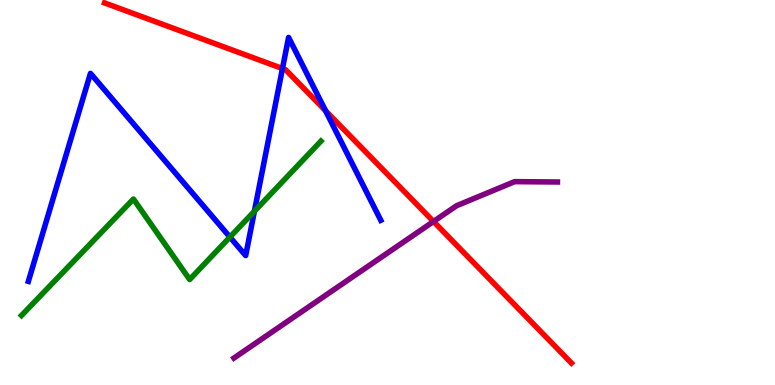[{'lines': ['blue', 'red'], 'intersections': [{'x': 3.64, 'y': 8.22}, {'x': 4.2, 'y': 7.12}]}, {'lines': ['green', 'red'], 'intersections': []}, {'lines': ['purple', 'red'], 'intersections': [{'x': 5.59, 'y': 4.25}]}, {'lines': ['blue', 'green'], 'intersections': [{'x': 2.97, 'y': 3.84}, {'x': 3.28, 'y': 4.51}]}, {'lines': ['blue', 'purple'], 'intersections': []}, {'lines': ['green', 'purple'], 'intersections': []}]